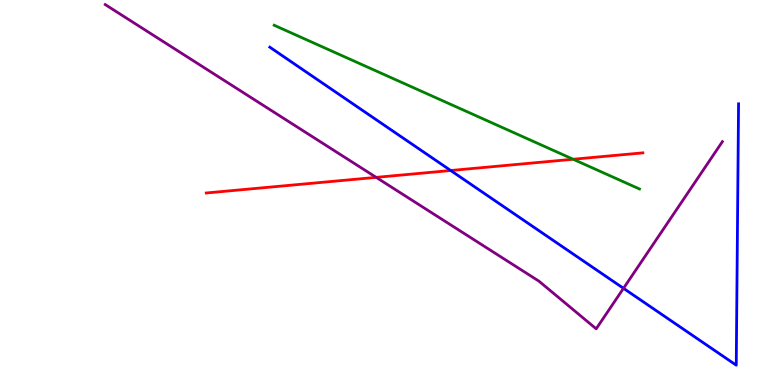[{'lines': ['blue', 'red'], 'intersections': [{'x': 5.82, 'y': 5.57}]}, {'lines': ['green', 'red'], 'intersections': [{'x': 7.4, 'y': 5.86}]}, {'lines': ['purple', 'red'], 'intersections': [{'x': 4.85, 'y': 5.39}]}, {'lines': ['blue', 'green'], 'intersections': []}, {'lines': ['blue', 'purple'], 'intersections': [{'x': 8.05, 'y': 2.51}]}, {'lines': ['green', 'purple'], 'intersections': []}]